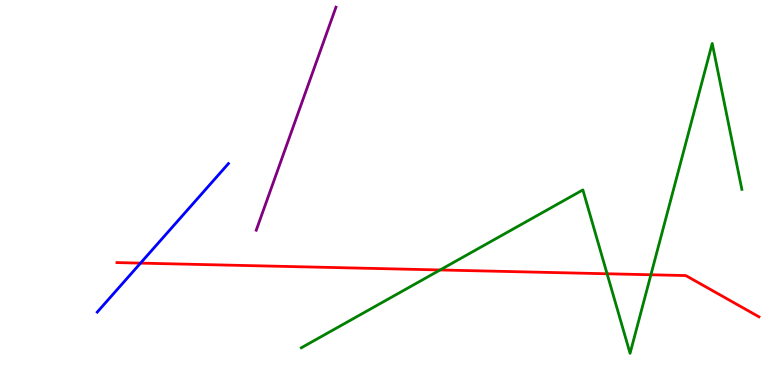[{'lines': ['blue', 'red'], 'intersections': [{'x': 1.81, 'y': 3.17}]}, {'lines': ['green', 'red'], 'intersections': [{'x': 5.68, 'y': 2.99}, {'x': 7.83, 'y': 2.89}, {'x': 8.4, 'y': 2.86}]}, {'lines': ['purple', 'red'], 'intersections': []}, {'lines': ['blue', 'green'], 'intersections': []}, {'lines': ['blue', 'purple'], 'intersections': []}, {'lines': ['green', 'purple'], 'intersections': []}]